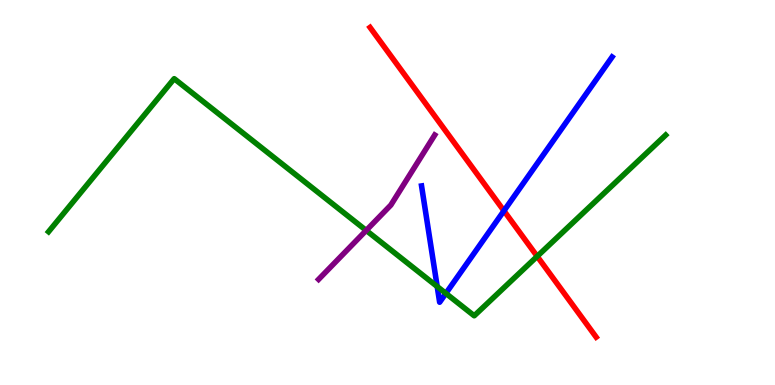[{'lines': ['blue', 'red'], 'intersections': [{'x': 6.5, 'y': 4.52}]}, {'lines': ['green', 'red'], 'intersections': [{'x': 6.93, 'y': 3.34}]}, {'lines': ['purple', 'red'], 'intersections': []}, {'lines': ['blue', 'green'], 'intersections': [{'x': 5.64, 'y': 2.56}, {'x': 5.75, 'y': 2.38}]}, {'lines': ['blue', 'purple'], 'intersections': []}, {'lines': ['green', 'purple'], 'intersections': [{'x': 4.73, 'y': 4.02}]}]